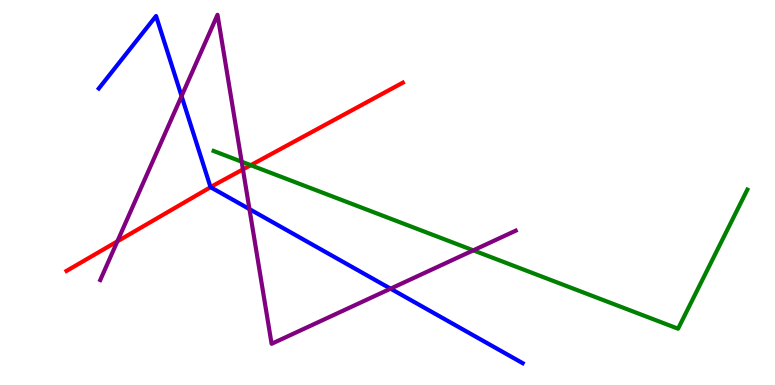[{'lines': ['blue', 'red'], 'intersections': [{'x': 2.72, 'y': 5.14}]}, {'lines': ['green', 'red'], 'intersections': [{'x': 3.24, 'y': 5.71}]}, {'lines': ['purple', 'red'], 'intersections': [{'x': 1.51, 'y': 3.73}, {'x': 3.13, 'y': 5.6}]}, {'lines': ['blue', 'green'], 'intersections': []}, {'lines': ['blue', 'purple'], 'intersections': [{'x': 2.34, 'y': 7.5}, {'x': 3.22, 'y': 4.57}, {'x': 5.04, 'y': 2.5}]}, {'lines': ['green', 'purple'], 'intersections': [{'x': 3.12, 'y': 5.8}, {'x': 6.11, 'y': 3.5}]}]